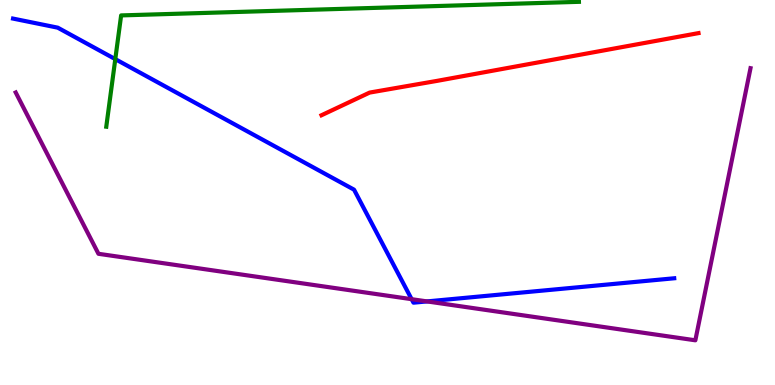[{'lines': ['blue', 'red'], 'intersections': []}, {'lines': ['green', 'red'], 'intersections': []}, {'lines': ['purple', 'red'], 'intersections': []}, {'lines': ['blue', 'green'], 'intersections': [{'x': 1.49, 'y': 8.46}]}, {'lines': ['blue', 'purple'], 'intersections': [{'x': 5.31, 'y': 2.23}, {'x': 5.51, 'y': 2.17}]}, {'lines': ['green', 'purple'], 'intersections': []}]